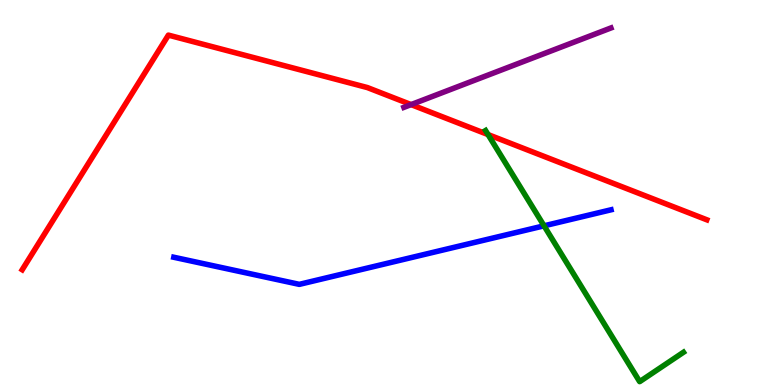[{'lines': ['blue', 'red'], 'intersections': []}, {'lines': ['green', 'red'], 'intersections': [{'x': 6.3, 'y': 6.5}]}, {'lines': ['purple', 'red'], 'intersections': [{'x': 5.3, 'y': 7.28}]}, {'lines': ['blue', 'green'], 'intersections': [{'x': 7.02, 'y': 4.13}]}, {'lines': ['blue', 'purple'], 'intersections': []}, {'lines': ['green', 'purple'], 'intersections': []}]